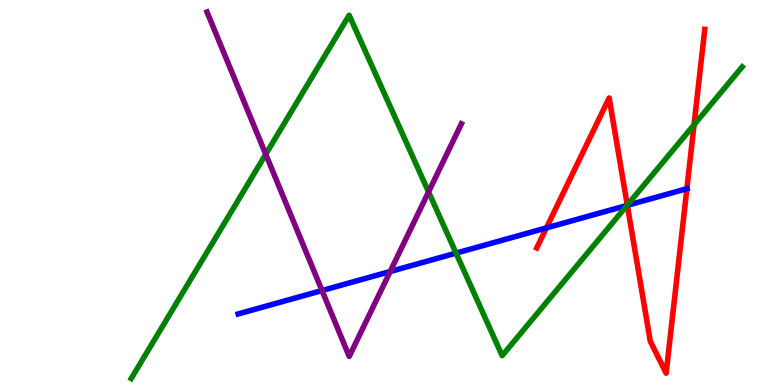[{'lines': ['blue', 'red'], 'intersections': [{'x': 7.05, 'y': 4.08}, {'x': 8.09, 'y': 4.67}, {'x': 8.86, 'y': 5.1}]}, {'lines': ['green', 'red'], 'intersections': [{'x': 8.09, 'y': 4.67}, {'x': 8.96, 'y': 6.76}]}, {'lines': ['purple', 'red'], 'intersections': []}, {'lines': ['blue', 'green'], 'intersections': [{'x': 5.88, 'y': 3.43}, {'x': 8.09, 'y': 4.66}]}, {'lines': ['blue', 'purple'], 'intersections': [{'x': 4.16, 'y': 2.45}, {'x': 5.03, 'y': 2.95}]}, {'lines': ['green', 'purple'], 'intersections': [{'x': 3.43, 'y': 5.99}, {'x': 5.53, 'y': 5.02}]}]